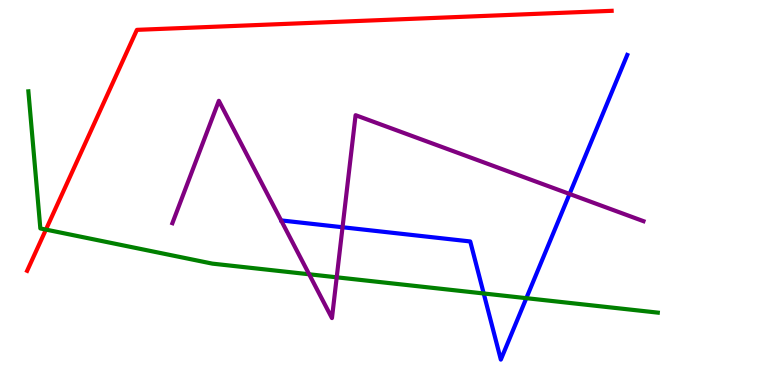[{'lines': ['blue', 'red'], 'intersections': []}, {'lines': ['green', 'red'], 'intersections': [{'x': 0.592, 'y': 4.04}]}, {'lines': ['purple', 'red'], 'intersections': []}, {'lines': ['blue', 'green'], 'intersections': [{'x': 6.24, 'y': 2.38}, {'x': 6.79, 'y': 2.26}]}, {'lines': ['blue', 'purple'], 'intersections': [{'x': 4.42, 'y': 4.1}, {'x': 7.35, 'y': 4.96}]}, {'lines': ['green', 'purple'], 'intersections': [{'x': 3.99, 'y': 2.88}, {'x': 4.34, 'y': 2.8}]}]